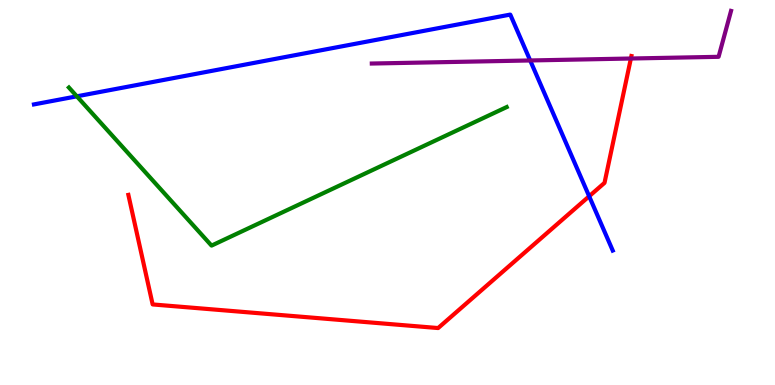[{'lines': ['blue', 'red'], 'intersections': [{'x': 7.6, 'y': 4.9}]}, {'lines': ['green', 'red'], 'intersections': []}, {'lines': ['purple', 'red'], 'intersections': [{'x': 8.14, 'y': 8.48}]}, {'lines': ['blue', 'green'], 'intersections': [{'x': 0.992, 'y': 7.5}]}, {'lines': ['blue', 'purple'], 'intersections': [{'x': 6.84, 'y': 8.43}]}, {'lines': ['green', 'purple'], 'intersections': []}]